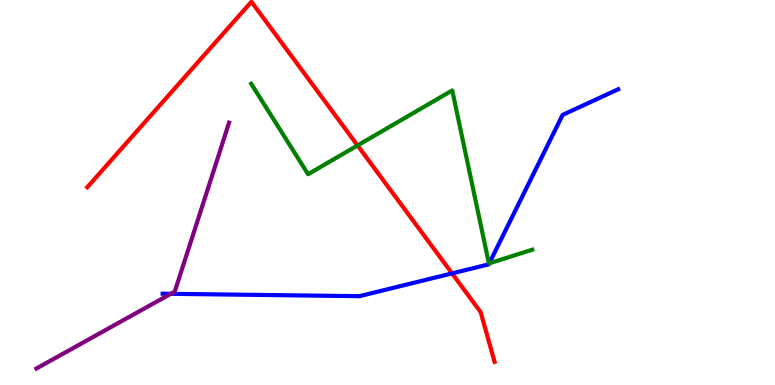[{'lines': ['blue', 'red'], 'intersections': [{'x': 5.83, 'y': 2.9}]}, {'lines': ['green', 'red'], 'intersections': [{'x': 4.61, 'y': 6.22}]}, {'lines': ['purple', 'red'], 'intersections': []}, {'lines': ['blue', 'green'], 'intersections': [{'x': 6.31, 'y': 3.16}]}, {'lines': ['blue', 'purple'], 'intersections': [{'x': 2.2, 'y': 2.37}]}, {'lines': ['green', 'purple'], 'intersections': []}]